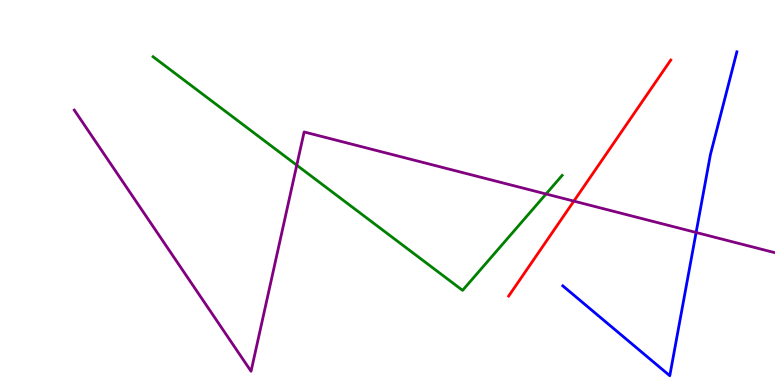[{'lines': ['blue', 'red'], 'intersections': []}, {'lines': ['green', 'red'], 'intersections': []}, {'lines': ['purple', 'red'], 'intersections': [{'x': 7.4, 'y': 4.78}]}, {'lines': ['blue', 'green'], 'intersections': []}, {'lines': ['blue', 'purple'], 'intersections': [{'x': 8.98, 'y': 3.96}]}, {'lines': ['green', 'purple'], 'intersections': [{'x': 3.83, 'y': 5.71}, {'x': 7.05, 'y': 4.96}]}]